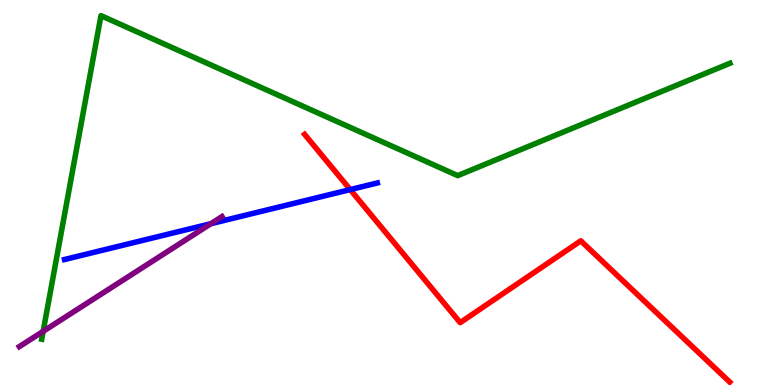[{'lines': ['blue', 'red'], 'intersections': [{'x': 4.52, 'y': 5.08}]}, {'lines': ['green', 'red'], 'intersections': []}, {'lines': ['purple', 'red'], 'intersections': []}, {'lines': ['blue', 'green'], 'intersections': []}, {'lines': ['blue', 'purple'], 'intersections': [{'x': 2.72, 'y': 4.19}]}, {'lines': ['green', 'purple'], 'intersections': [{'x': 0.557, 'y': 1.39}]}]